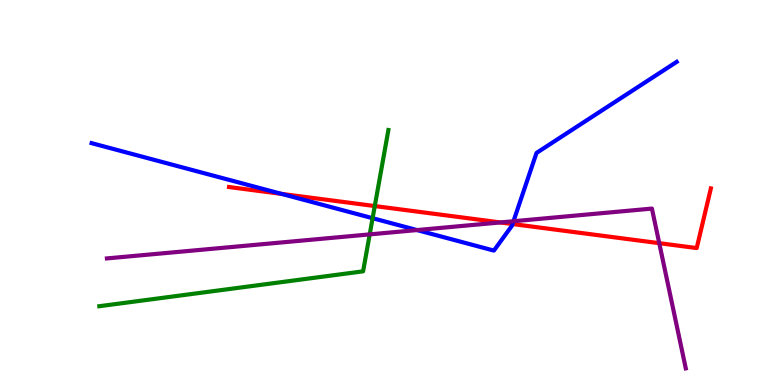[{'lines': ['blue', 'red'], 'intersections': [{'x': 3.63, 'y': 4.96}, {'x': 6.61, 'y': 4.18}]}, {'lines': ['green', 'red'], 'intersections': [{'x': 4.84, 'y': 4.65}]}, {'lines': ['purple', 'red'], 'intersections': [{'x': 6.46, 'y': 4.22}, {'x': 8.51, 'y': 3.68}]}, {'lines': ['blue', 'green'], 'intersections': [{'x': 4.81, 'y': 4.33}]}, {'lines': ['blue', 'purple'], 'intersections': [{'x': 5.38, 'y': 4.02}, {'x': 6.63, 'y': 4.25}]}, {'lines': ['green', 'purple'], 'intersections': [{'x': 4.77, 'y': 3.91}]}]